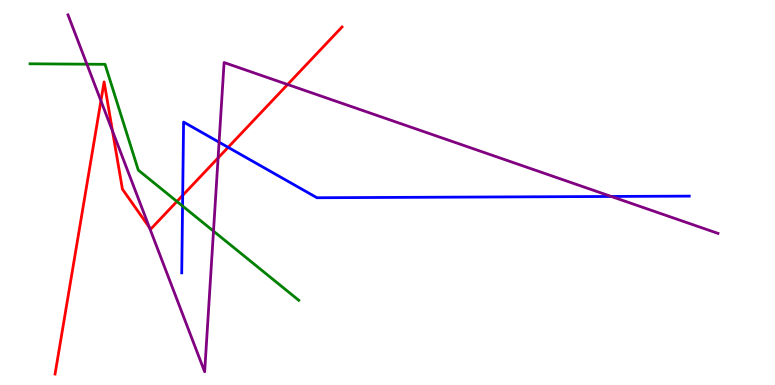[{'lines': ['blue', 'red'], 'intersections': [{'x': 2.36, 'y': 4.93}, {'x': 2.94, 'y': 6.17}]}, {'lines': ['green', 'red'], 'intersections': [{'x': 2.28, 'y': 4.77}]}, {'lines': ['purple', 'red'], 'intersections': [{'x': 1.3, 'y': 7.38}, {'x': 1.45, 'y': 6.59}, {'x': 1.93, 'y': 4.09}, {'x': 2.81, 'y': 5.9}, {'x': 3.71, 'y': 7.81}]}, {'lines': ['blue', 'green'], 'intersections': [{'x': 2.36, 'y': 4.65}]}, {'lines': ['blue', 'purple'], 'intersections': [{'x': 2.83, 'y': 6.31}, {'x': 7.89, 'y': 4.9}]}, {'lines': ['green', 'purple'], 'intersections': [{'x': 1.12, 'y': 8.33}, {'x': 2.75, 'y': 4.0}]}]